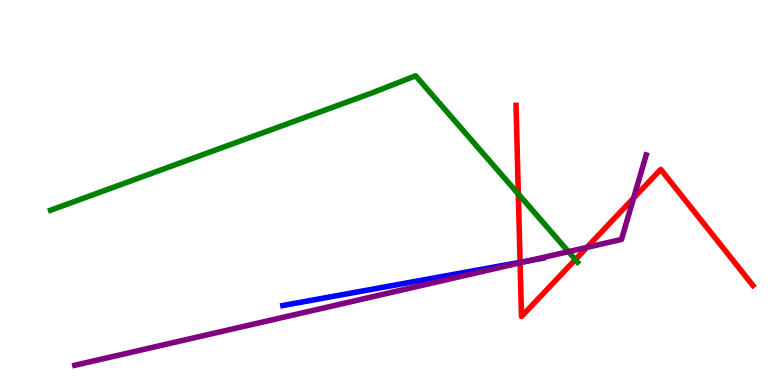[{'lines': ['blue', 'red'], 'intersections': [{'x': 6.71, 'y': 3.19}]}, {'lines': ['green', 'red'], 'intersections': [{'x': 6.69, 'y': 4.96}, {'x': 7.42, 'y': 3.26}]}, {'lines': ['purple', 'red'], 'intersections': [{'x': 6.71, 'y': 3.17}, {'x': 7.57, 'y': 3.57}, {'x': 8.18, 'y': 4.85}]}, {'lines': ['blue', 'green'], 'intersections': []}, {'lines': ['blue', 'purple'], 'intersections': [{'x': 6.83, 'y': 3.23}]}, {'lines': ['green', 'purple'], 'intersections': [{'x': 7.33, 'y': 3.46}]}]